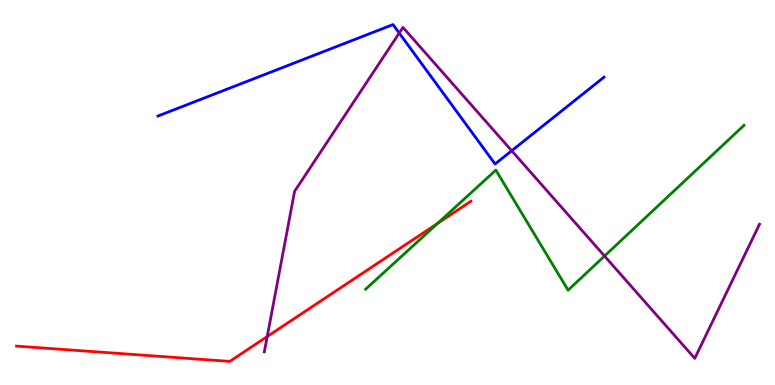[{'lines': ['blue', 'red'], 'intersections': []}, {'lines': ['green', 'red'], 'intersections': [{'x': 5.65, 'y': 4.2}]}, {'lines': ['purple', 'red'], 'intersections': [{'x': 3.45, 'y': 1.26}]}, {'lines': ['blue', 'green'], 'intersections': []}, {'lines': ['blue', 'purple'], 'intersections': [{'x': 5.15, 'y': 9.14}, {'x': 6.6, 'y': 6.08}]}, {'lines': ['green', 'purple'], 'intersections': [{'x': 7.8, 'y': 3.35}]}]